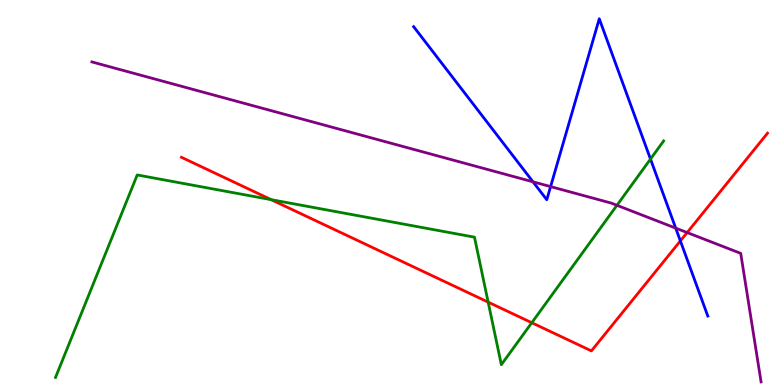[{'lines': ['blue', 'red'], 'intersections': [{'x': 8.78, 'y': 3.74}]}, {'lines': ['green', 'red'], 'intersections': [{'x': 3.5, 'y': 4.81}, {'x': 6.3, 'y': 2.15}, {'x': 6.86, 'y': 1.62}]}, {'lines': ['purple', 'red'], 'intersections': [{'x': 8.87, 'y': 3.96}]}, {'lines': ['blue', 'green'], 'intersections': [{'x': 8.39, 'y': 5.87}]}, {'lines': ['blue', 'purple'], 'intersections': [{'x': 6.88, 'y': 5.28}, {'x': 7.1, 'y': 5.15}, {'x': 8.72, 'y': 4.07}]}, {'lines': ['green', 'purple'], 'intersections': [{'x': 7.96, 'y': 4.67}]}]